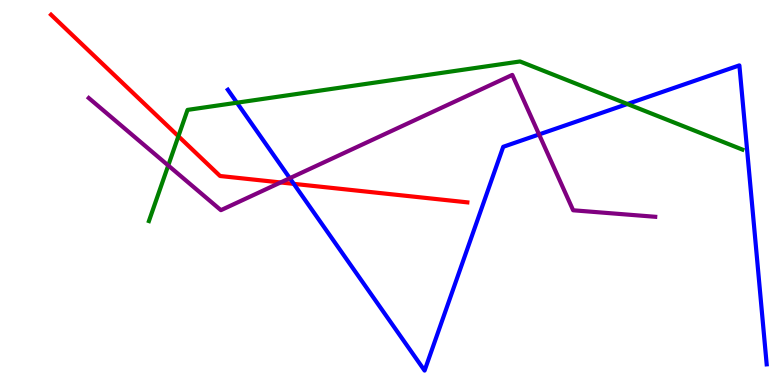[{'lines': ['blue', 'red'], 'intersections': [{'x': 3.79, 'y': 5.22}]}, {'lines': ['green', 'red'], 'intersections': [{'x': 2.3, 'y': 6.46}]}, {'lines': ['purple', 'red'], 'intersections': [{'x': 3.62, 'y': 5.26}]}, {'lines': ['blue', 'green'], 'intersections': [{'x': 3.06, 'y': 7.33}, {'x': 8.1, 'y': 7.3}]}, {'lines': ['blue', 'purple'], 'intersections': [{'x': 3.74, 'y': 5.37}, {'x': 6.96, 'y': 6.51}]}, {'lines': ['green', 'purple'], 'intersections': [{'x': 2.17, 'y': 5.7}]}]